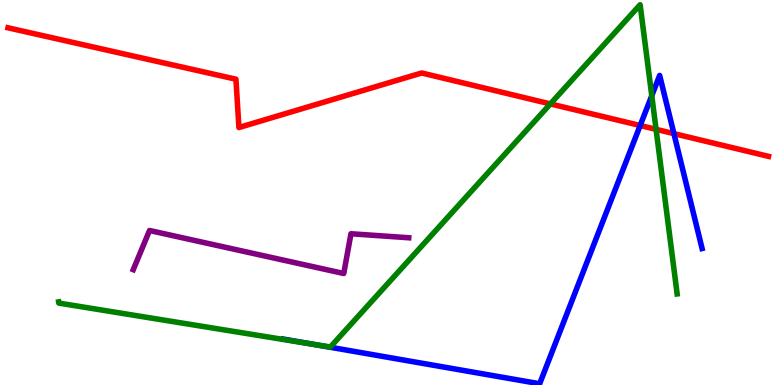[{'lines': ['blue', 'red'], 'intersections': [{'x': 8.26, 'y': 6.74}, {'x': 8.7, 'y': 6.53}]}, {'lines': ['green', 'red'], 'intersections': [{'x': 7.1, 'y': 7.3}, {'x': 8.47, 'y': 6.64}]}, {'lines': ['purple', 'red'], 'intersections': []}, {'lines': ['blue', 'green'], 'intersections': [{'x': 4.08, 'y': 1.04}, {'x': 8.41, 'y': 7.51}]}, {'lines': ['blue', 'purple'], 'intersections': []}, {'lines': ['green', 'purple'], 'intersections': []}]